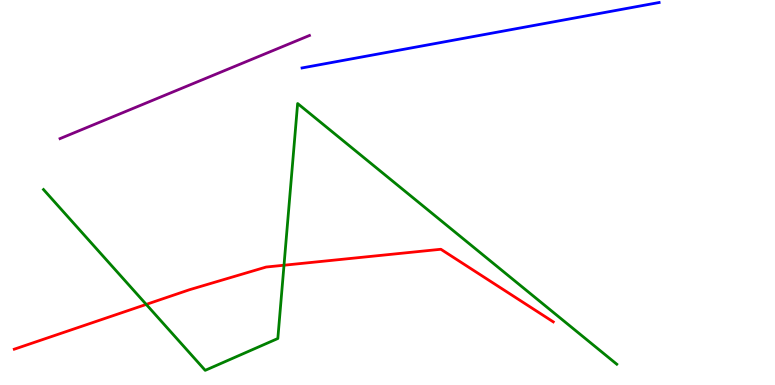[{'lines': ['blue', 'red'], 'intersections': []}, {'lines': ['green', 'red'], 'intersections': [{'x': 1.89, 'y': 2.09}, {'x': 3.66, 'y': 3.11}]}, {'lines': ['purple', 'red'], 'intersections': []}, {'lines': ['blue', 'green'], 'intersections': []}, {'lines': ['blue', 'purple'], 'intersections': []}, {'lines': ['green', 'purple'], 'intersections': []}]